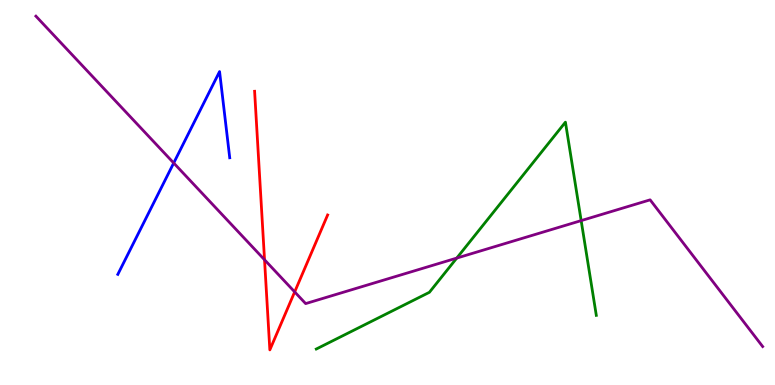[{'lines': ['blue', 'red'], 'intersections': []}, {'lines': ['green', 'red'], 'intersections': []}, {'lines': ['purple', 'red'], 'intersections': [{'x': 3.41, 'y': 3.25}, {'x': 3.8, 'y': 2.42}]}, {'lines': ['blue', 'green'], 'intersections': []}, {'lines': ['blue', 'purple'], 'intersections': [{'x': 2.24, 'y': 5.77}]}, {'lines': ['green', 'purple'], 'intersections': [{'x': 5.89, 'y': 3.3}, {'x': 7.5, 'y': 4.27}]}]